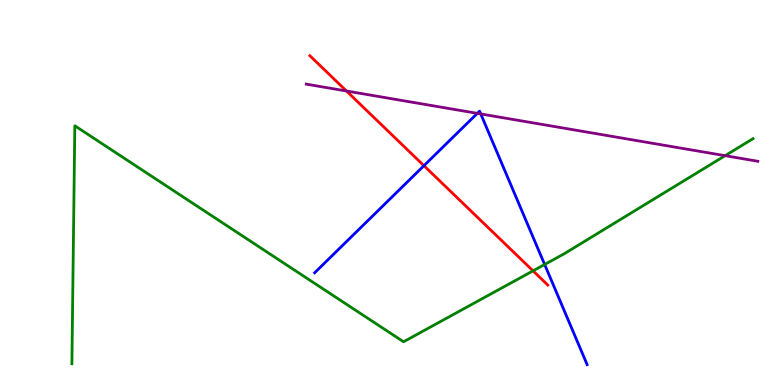[{'lines': ['blue', 'red'], 'intersections': [{'x': 5.47, 'y': 5.7}]}, {'lines': ['green', 'red'], 'intersections': [{'x': 6.88, 'y': 2.97}]}, {'lines': ['purple', 'red'], 'intersections': [{'x': 4.47, 'y': 7.64}]}, {'lines': ['blue', 'green'], 'intersections': [{'x': 7.03, 'y': 3.13}]}, {'lines': ['blue', 'purple'], 'intersections': [{'x': 6.16, 'y': 7.06}, {'x': 6.2, 'y': 7.04}]}, {'lines': ['green', 'purple'], 'intersections': [{'x': 9.36, 'y': 5.96}]}]